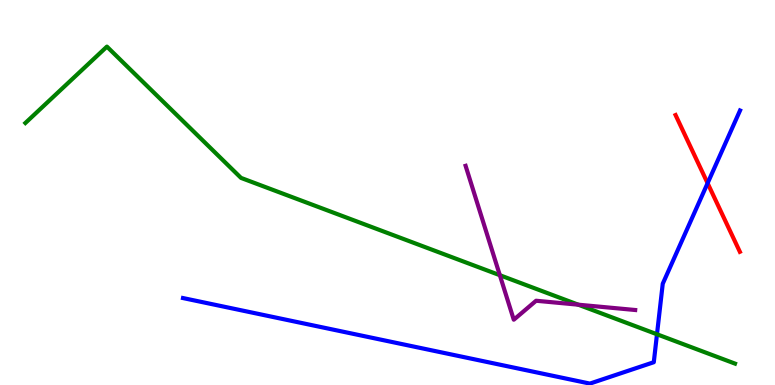[{'lines': ['blue', 'red'], 'intersections': [{'x': 9.13, 'y': 5.24}]}, {'lines': ['green', 'red'], 'intersections': []}, {'lines': ['purple', 'red'], 'intersections': []}, {'lines': ['blue', 'green'], 'intersections': [{'x': 8.48, 'y': 1.32}]}, {'lines': ['blue', 'purple'], 'intersections': []}, {'lines': ['green', 'purple'], 'intersections': [{'x': 6.45, 'y': 2.85}, {'x': 7.46, 'y': 2.09}]}]